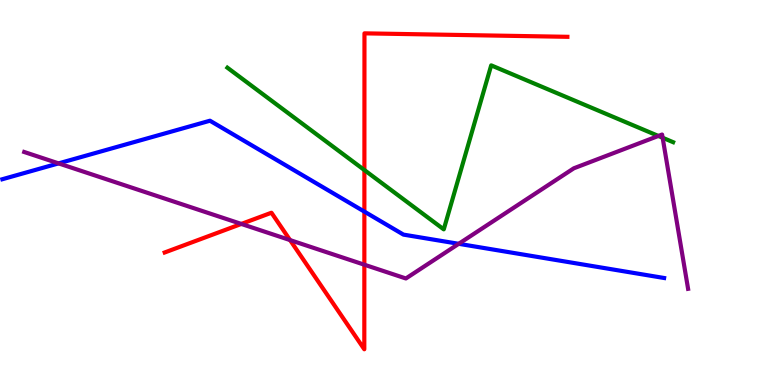[{'lines': ['blue', 'red'], 'intersections': [{'x': 4.7, 'y': 4.5}]}, {'lines': ['green', 'red'], 'intersections': [{'x': 4.7, 'y': 5.58}]}, {'lines': ['purple', 'red'], 'intersections': [{'x': 3.11, 'y': 4.18}, {'x': 3.74, 'y': 3.76}, {'x': 4.7, 'y': 3.12}]}, {'lines': ['blue', 'green'], 'intersections': []}, {'lines': ['blue', 'purple'], 'intersections': [{'x': 0.756, 'y': 5.76}, {'x': 5.92, 'y': 3.67}]}, {'lines': ['green', 'purple'], 'intersections': [{'x': 8.5, 'y': 6.47}, {'x': 8.55, 'y': 6.42}]}]